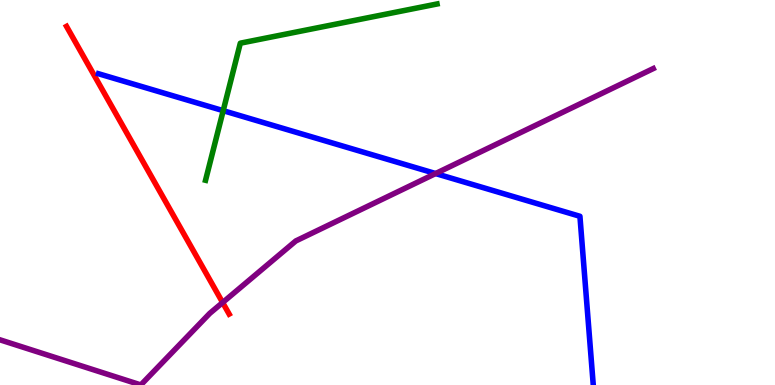[{'lines': ['blue', 'red'], 'intersections': []}, {'lines': ['green', 'red'], 'intersections': []}, {'lines': ['purple', 'red'], 'intersections': [{'x': 2.87, 'y': 2.14}]}, {'lines': ['blue', 'green'], 'intersections': [{'x': 2.88, 'y': 7.13}]}, {'lines': ['blue', 'purple'], 'intersections': [{'x': 5.62, 'y': 5.49}]}, {'lines': ['green', 'purple'], 'intersections': []}]